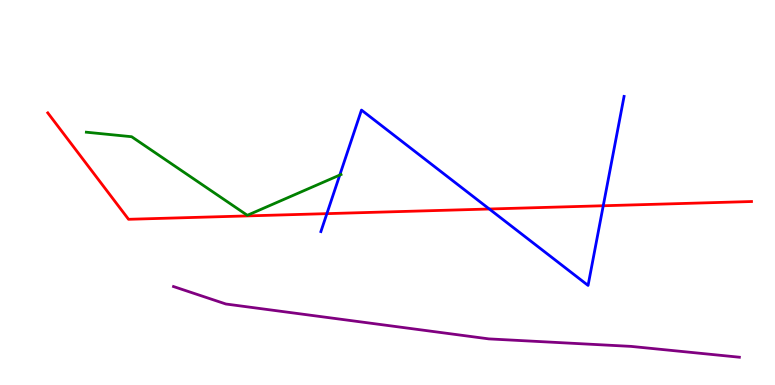[{'lines': ['blue', 'red'], 'intersections': [{'x': 4.22, 'y': 4.45}, {'x': 6.31, 'y': 4.57}, {'x': 7.78, 'y': 4.66}]}, {'lines': ['green', 'red'], 'intersections': []}, {'lines': ['purple', 'red'], 'intersections': []}, {'lines': ['blue', 'green'], 'intersections': [{'x': 4.38, 'y': 5.45}]}, {'lines': ['blue', 'purple'], 'intersections': []}, {'lines': ['green', 'purple'], 'intersections': []}]